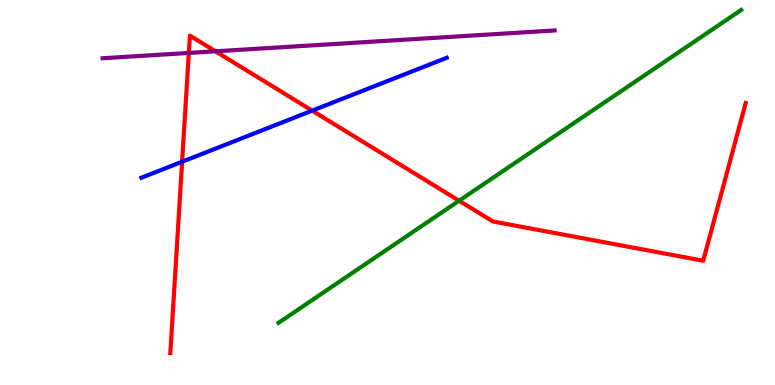[{'lines': ['blue', 'red'], 'intersections': [{'x': 2.35, 'y': 5.8}, {'x': 4.03, 'y': 7.13}]}, {'lines': ['green', 'red'], 'intersections': [{'x': 5.92, 'y': 4.79}]}, {'lines': ['purple', 'red'], 'intersections': [{'x': 2.44, 'y': 8.62}, {'x': 2.78, 'y': 8.67}]}, {'lines': ['blue', 'green'], 'intersections': []}, {'lines': ['blue', 'purple'], 'intersections': []}, {'lines': ['green', 'purple'], 'intersections': []}]